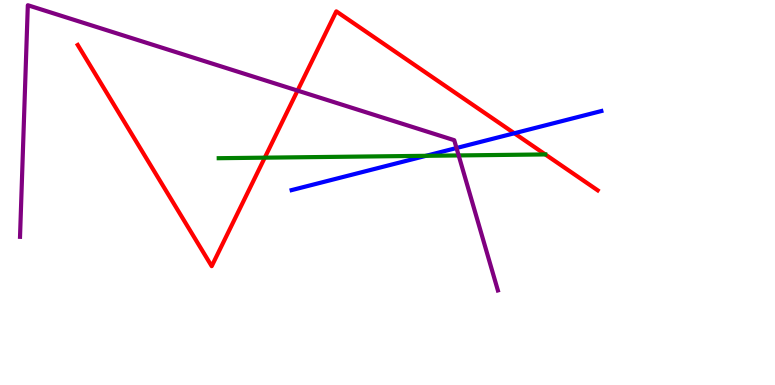[{'lines': ['blue', 'red'], 'intersections': [{'x': 6.64, 'y': 6.54}]}, {'lines': ['green', 'red'], 'intersections': [{'x': 3.42, 'y': 5.9}]}, {'lines': ['purple', 'red'], 'intersections': [{'x': 3.84, 'y': 7.65}]}, {'lines': ['blue', 'green'], 'intersections': [{'x': 5.5, 'y': 5.95}]}, {'lines': ['blue', 'purple'], 'intersections': [{'x': 5.89, 'y': 6.16}]}, {'lines': ['green', 'purple'], 'intersections': [{'x': 5.92, 'y': 5.96}]}]